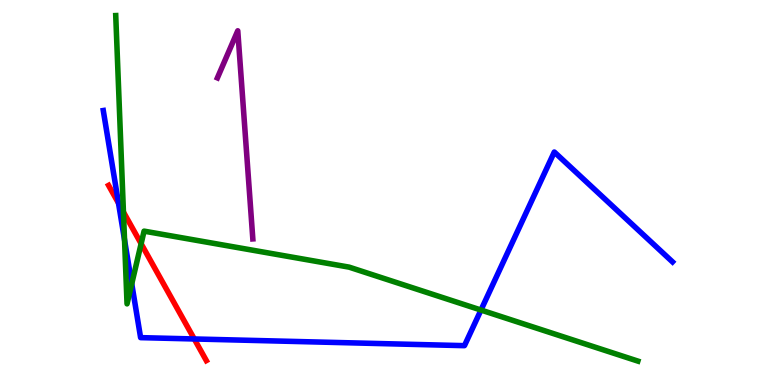[{'lines': ['blue', 'red'], 'intersections': [{'x': 1.53, 'y': 4.72}, {'x': 2.51, 'y': 1.2}]}, {'lines': ['green', 'red'], 'intersections': [{'x': 1.59, 'y': 4.49}, {'x': 1.82, 'y': 3.67}]}, {'lines': ['purple', 'red'], 'intersections': []}, {'lines': ['blue', 'green'], 'intersections': [{'x': 1.61, 'y': 3.77}, {'x': 1.7, 'y': 2.63}, {'x': 6.21, 'y': 1.95}]}, {'lines': ['blue', 'purple'], 'intersections': []}, {'lines': ['green', 'purple'], 'intersections': []}]